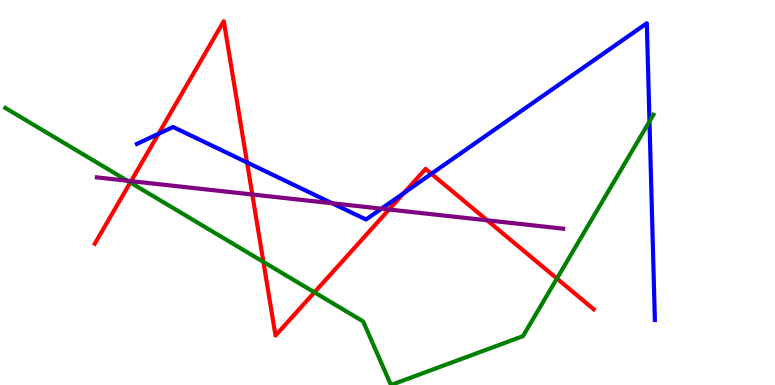[{'lines': ['blue', 'red'], 'intersections': [{'x': 2.05, 'y': 6.53}, {'x': 3.19, 'y': 5.78}, {'x': 5.21, 'y': 4.99}, {'x': 5.57, 'y': 5.49}]}, {'lines': ['green', 'red'], 'intersections': [{'x': 1.68, 'y': 5.26}, {'x': 3.4, 'y': 3.2}, {'x': 4.06, 'y': 2.41}, {'x': 7.19, 'y': 2.77}]}, {'lines': ['purple', 'red'], 'intersections': [{'x': 1.69, 'y': 5.29}, {'x': 3.26, 'y': 4.95}, {'x': 5.02, 'y': 4.56}, {'x': 6.29, 'y': 4.28}]}, {'lines': ['blue', 'green'], 'intersections': [{'x': 8.38, 'y': 6.84}]}, {'lines': ['blue', 'purple'], 'intersections': [{'x': 4.29, 'y': 4.72}, {'x': 4.92, 'y': 4.58}]}, {'lines': ['green', 'purple'], 'intersections': [{'x': 1.64, 'y': 5.31}]}]